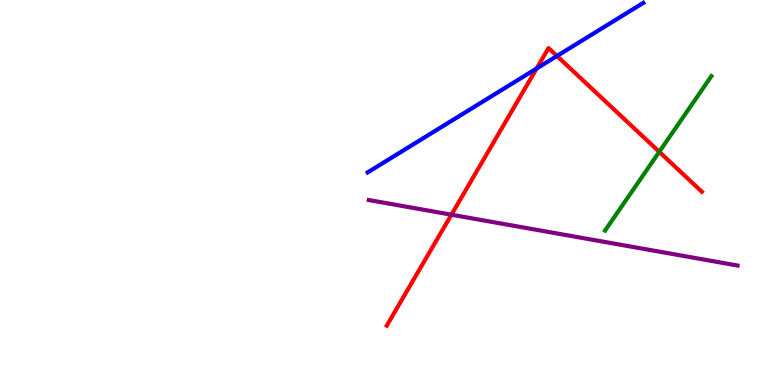[{'lines': ['blue', 'red'], 'intersections': [{'x': 6.92, 'y': 8.22}, {'x': 7.19, 'y': 8.55}]}, {'lines': ['green', 'red'], 'intersections': [{'x': 8.51, 'y': 6.06}]}, {'lines': ['purple', 'red'], 'intersections': [{'x': 5.82, 'y': 4.42}]}, {'lines': ['blue', 'green'], 'intersections': []}, {'lines': ['blue', 'purple'], 'intersections': []}, {'lines': ['green', 'purple'], 'intersections': []}]